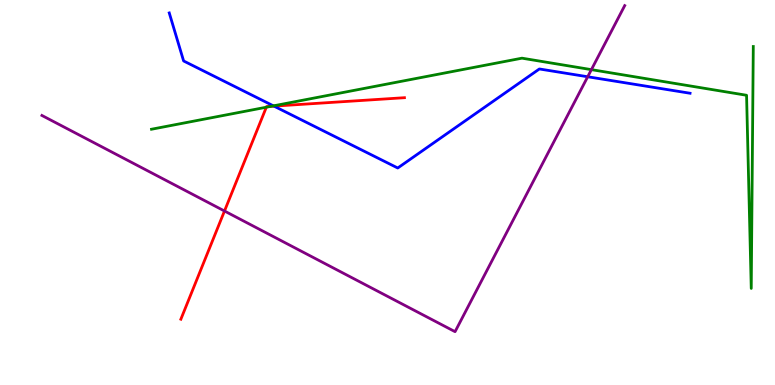[{'lines': ['blue', 'red'], 'intersections': [{'x': 3.54, 'y': 7.24}]}, {'lines': ['green', 'red'], 'intersections': [{'x': 3.44, 'y': 7.22}, {'x': 3.5, 'y': 7.24}]}, {'lines': ['purple', 'red'], 'intersections': [{'x': 2.9, 'y': 4.52}]}, {'lines': ['blue', 'green'], 'intersections': [{'x': 3.53, 'y': 7.25}]}, {'lines': ['blue', 'purple'], 'intersections': [{'x': 7.58, 'y': 8.01}]}, {'lines': ['green', 'purple'], 'intersections': [{'x': 7.63, 'y': 8.19}]}]